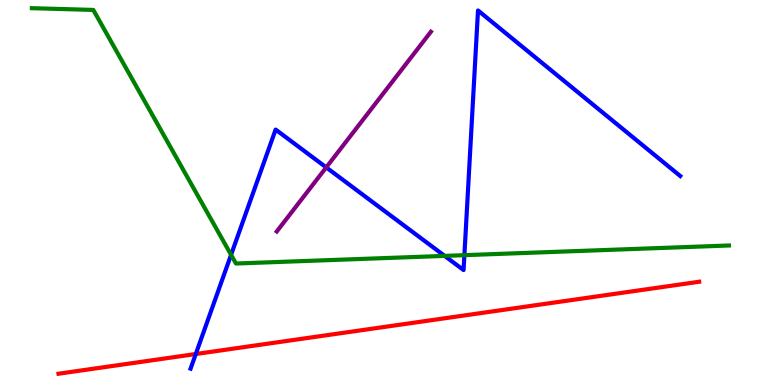[{'lines': ['blue', 'red'], 'intersections': [{'x': 2.53, 'y': 0.805}]}, {'lines': ['green', 'red'], 'intersections': []}, {'lines': ['purple', 'red'], 'intersections': []}, {'lines': ['blue', 'green'], 'intersections': [{'x': 2.98, 'y': 3.38}, {'x': 5.74, 'y': 3.35}, {'x': 5.99, 'y': 3.37}]}, {'lines': ['blue', 'purple'], 'intersections': [{'x': 4.21, 'y': 5.65}]}, {'lines': ['green', 'purple'], 'intersections': []}]